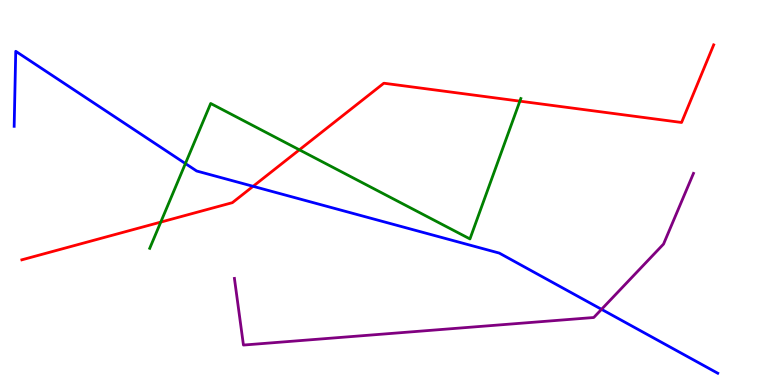[{'lines': ['blue', 'red'], 'intersections': [{'x': 3.27, 'y': 5.16}]}, {'lines': ['green', 'red'], 'intersections': [{'x': 2.07, 'y': 4.23}, {'x': 3.86, 'y': 6.11}, {'x': 6.71, 'y': 7.37}]}, {'lines': ['purple', 'red'], 'intersections': []}, {'lines': ['blue', 'green'], 'intersections': [{'x': 2.39, 'y': 5.75}]}, {'lines': ['blue', 'purple'], 'intersections': [{'x': 7.76, 'y': 1.97}]}, {'lines': ['green', 'purple'], 'intersections': []}]